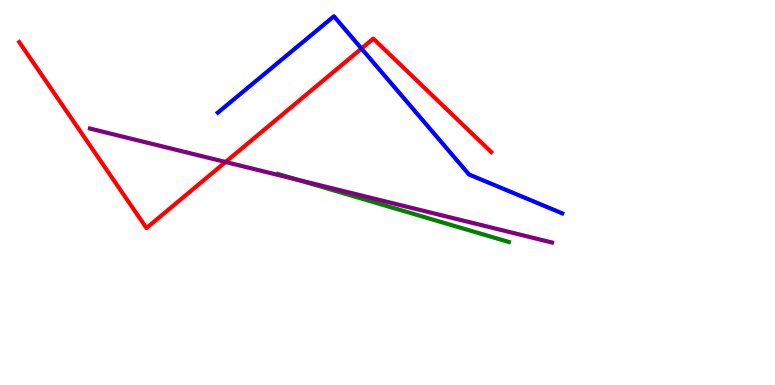[{'lines': ['blue', 'red'], 'intersections': [{'x': 4.66, 'y': 8.74}]}, {'lines': ['green', 'red'], 'intersections': []}, {'lines': ['purple', 'red'], 'intersections': [{'x': 2.91, 'y': 5.79}]}, {'lines': ['blue', 'green'], 'intersections': []}, {'lines': ['blue', 'purple'], 'intersections': []}, {'lines': ['green', 'purple'], 'intersections': [{'x': 3.85, 'y': 5.33}]}]